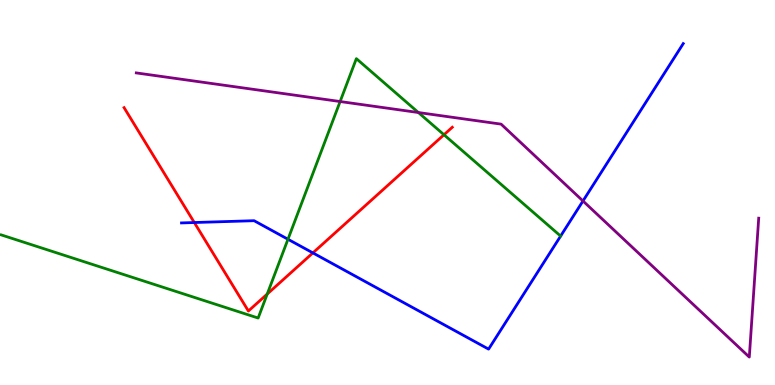[{'lines': ['blue', 'red'], 'intersections': [{'x': 2.51, 'y': 4.22}, {'x': 4.04, 'y': 3.43}]}, {'lines': ['green', 'red'], 'intersections': [{'x': 3.45, 'y': 2.36}, {'x': 5.73, 'y': 6.5}]}, {'lines': ['purple', 'red'], 'intersections': []}, {'lines': ['blue', 'green'], 'intersections': [{'x': 3.72, 'y': 3.79}]}, {'lines': ['blue', 'purple'], 'intersections': [{'x': 7.52, 'y': 4.78}]}, {'lines': ['green', 'purple'], 'intersections': [{'x': 4.39, 'y': 7.36}, {'x': 5.4, 'y': 7.08}]}]